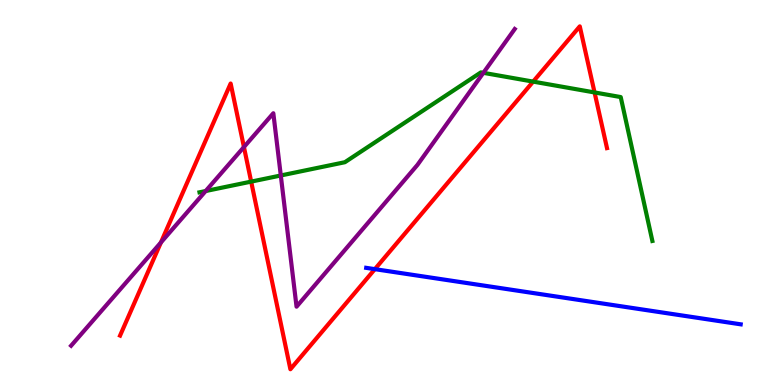[{'lines': ['blue', 'red'], 'intersections': [{'x': 4.84, 'y': 3.01}]}, {'lines': ['green', 'red'], 'intersections': [{'x': 3.24, 'y': 5.28}, {'x': 6.88, 'y': 7.88}, {'x': 7.67, 'y': 7.6}]}, {'lines': ['purple', 'red'], 'intersections': [{'x': 2.08, 'y': 3.7}, {'x': 3.15, 'y': 6.18}]}, {'lines': ['blue', 'green'], 'intersections': []}, {'lines': ['blue', 'purple'], 'intersections': []}, {'lines': ['green', 'purple'], 'intersections': [{'x': 2.65, 'y': 5.04}, {'x': 3.62, 'y': 5.44}, {'x': 6.24, 'y': 8.11}]}]